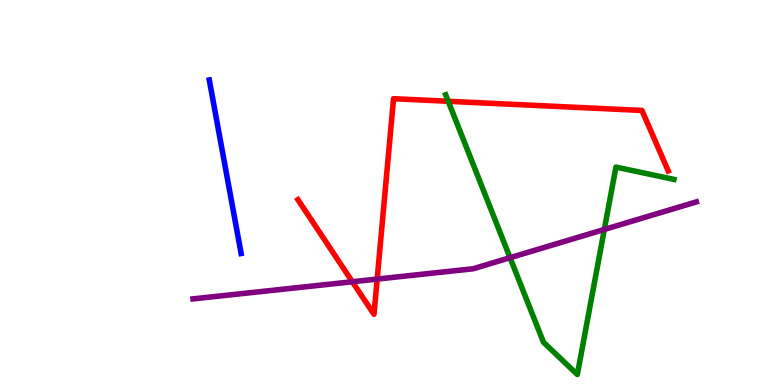[{'lines': ['blue', 'red'], 'intersections': []}, {'lines': ['green', 'red'], 'intersections': [{'x': 5.78, 'y': 7.37}]}, {'lines': ['purple', 'red'], 'intersections': [{'x': 4.55, 'y': 2.68}, {'x': 4.87, 'y': 2.75}]}, {'lines': ['blue', 'green'], 'intersections': []}, {'lines': ['blue', 'purple'], 'intersections': []}, {'lines': ['green', 'purple'], 'intersections': [{'x': 6.58, 'y': 3.31}, {'x': 7.8, 'y': 4.04}]}]